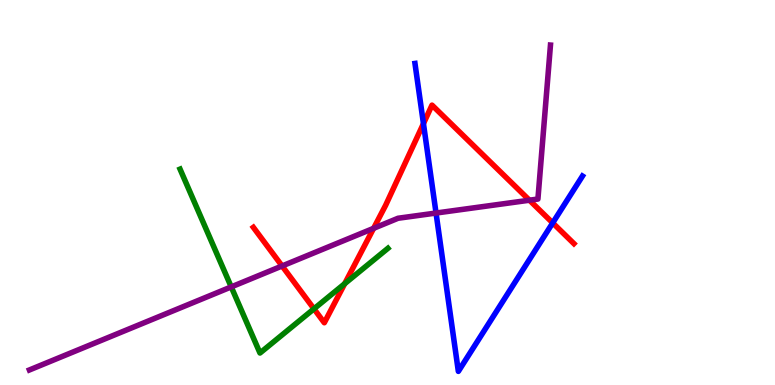[{'lines': ['blue', 'red'], 'intersections': [{'x': 5.46, 'y': 6.79}, {'x': 7.13, 'y': 4.21}]}, {'lines': ['green', 'red'], 'intersections': [{'x': 4.05, 'y': 1.98}, {'x': 4.45, 'y': 2.63}]}, {'lines': ['purple', 'red'], 'intersections': [{'x': 3.64, 'y': 3.09}, {'x': 4.82, 'y': 4.07}, {'x': 6.83, 'y': 4.8}]}, {'lines': ['blue', 'green'], 'intersections': []}, {'lines': ['blue', 'purple'], 'intersections': [{'x': 5.63, 'y': 4.47}]}, {'lines': ['green', 'purple'], 'intersections': [{'x': 2.98, 'y': 2.55}]}]